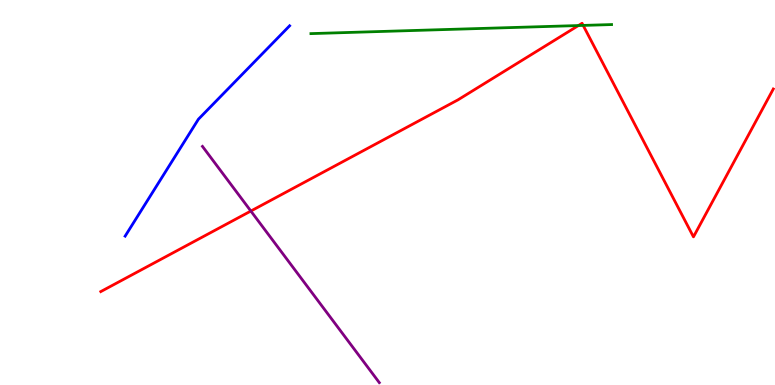[{'lines': ['blue', 'red'], 'intersections': []}, {'lines': ['green', 'red'], 'intersections': [{'x': 7.46, 'y': 9.34}, {'x': 7.52, 'y': 9.34}]}, {'lines': ['purple', 'red'], 'intersections': [{'x': 3.24, 'y': 4.52}]}, {'lines': ['blue', 'green'], 'intersections': []}, {'lines': ['blue', 'purple'], 'intersections': []}, {'lines': ['green', 'purple'], 'intersections': []}]